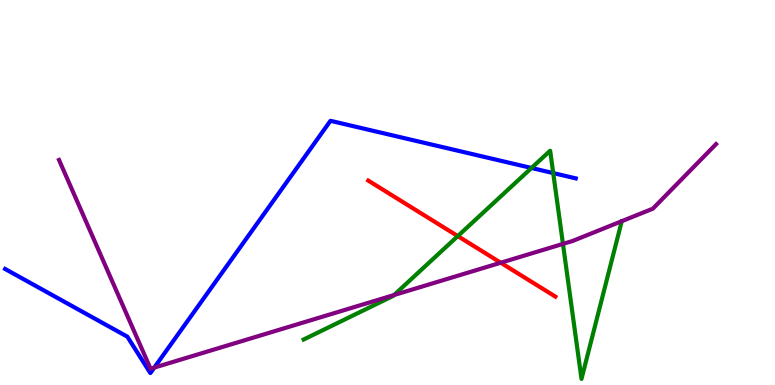[{'lines': ['blue', 'red'], 'intersections': []}, {'lines': ['green', 'red'], 'intersections': [{'x': 5.91, 'y': 3.87}]}, {'lines': ['purple', 'red'], 'intersections': [{'x': 6.46, 'y': 3.18}]}, {'lines': ['blue', 'green'], 'intersections': [{'x': 6.86, 'y': 5.64}, {'x': 7.14, 'y': 5.5}]}, {'lines': ['blue', 'purple'], 'intersections': [{'x': 1.99, 'y': 0.452}]}, {'lines': ['green', 'purple'], 'intersections': [{'x': 5.08, 'y': 2.34}, {'x': 7.26, 'y': 3.66}]}]